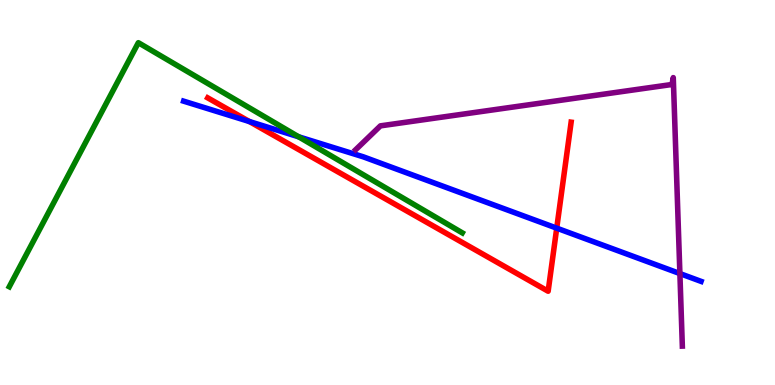[{'lines': ['blue', 'red'], 'intersections': [{'x': 3.22, 'y': 6.84}, {'x': 7.18, 'y': 4.07}]}, {'lines': ['green', 'red'], 'intersections': []}, {'lines': ['purple', 'red'], 'intersections': []}, {'lines': ['blue', 'green'], 'intersections': [{'x': 3.85, 'y': 6.45}]}, {'lines': ['blue', 'purple'], 'intersections': [{'x': 8.77, 'y': 2.89}]}, {'lines': ['green', 'purple'], 'intersections': []}]